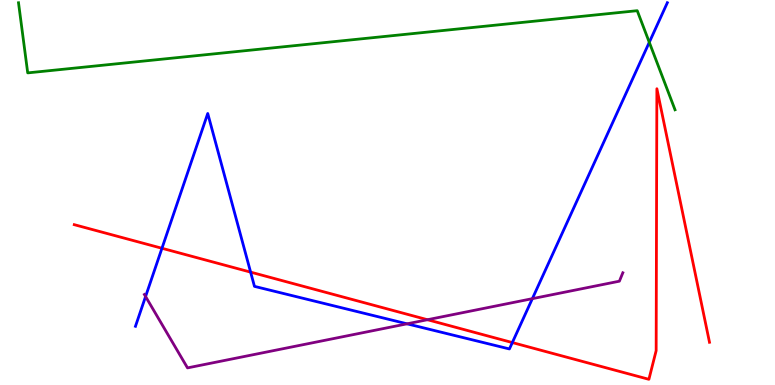[{'lines': ['blue', 'red'], 'intersections': [{'x': 2.09, 'y': 3.55}, {'x': 3.23, 'y': 2.93}, {'x': 6.61, 'y': 1.1}]}, {'lines': ['green', 'red'], 'intersections': []}, {'lines': ['purple', 'red'], 'intersections': [{'x': 5.52, 'y': 1.7}]}, {'lines': ['blue', 'green'], 'intersections': [{'x': 8.38, 'y': 8.9}]}, {'lines': ['blue', 'purple'], 'intersections': [{'x': 1.88, 'y': 2.3}, {'x': 5.25, 'y': 1.59}, {'x': 6.87, 'y': 2.24}]}, {'lines': ['green', 'purple'], 'intersections': []}]